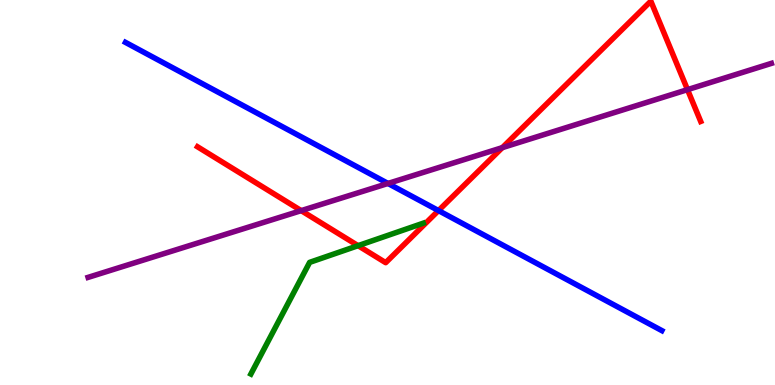[{'lines': ['blue', 'red'], 'intersections': [{'x': 5.66, 'y': 4.53}]}, {'lines': ['green', 'red'], 'intersections': [{'x': 4.62, 'y': 3.62}]}, {'lines': ['purple', 'red'], 'intersections': [{'x': 3.89, 'y': 4.53}, {'x': 6.48, 'y': 6.17}, {'x': 8.87, 'y': 7.67}]}, {'lines': ['blue', 'green'], 'intersections': []}, {'lines': ['blue', 'purple'], 'intersections': [{'x': 5.01, 'y': 5.24}]}, {'lines': ['green', 'purple'], 'intersections': []}]